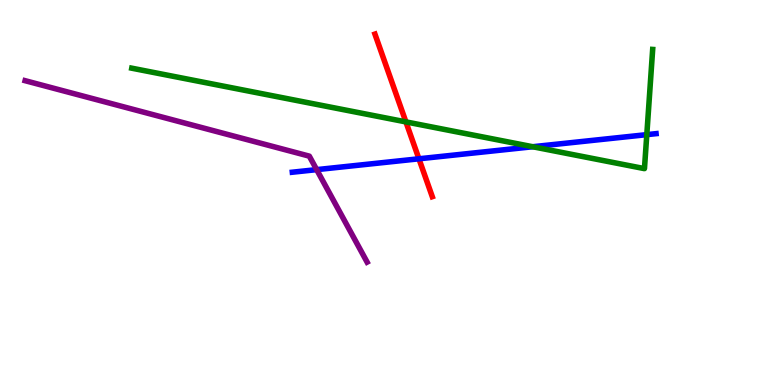[{'lines': ['blue', 'red'], 'intersections': [{'x': 5.41, 'y': 5.88}]}, {'lines': ['green', 'red'], 'intersections': [{'x': 5.24, 'y': 6.83}]}, {'lines': ['purple', 'red'], 'intersections': []}, {'lines': ['blue', 'green'], 'intersections': [{'x': 6.87, 'y': 6.19}, {'x': 8.35, 'y': 6.5}]}, {'lines': ['blue', 'purple'], 'intersections': [{'x': 4.09, 'y': 5.59}]}, {'lines': ['green', 'purple'], 'intersections': []}]